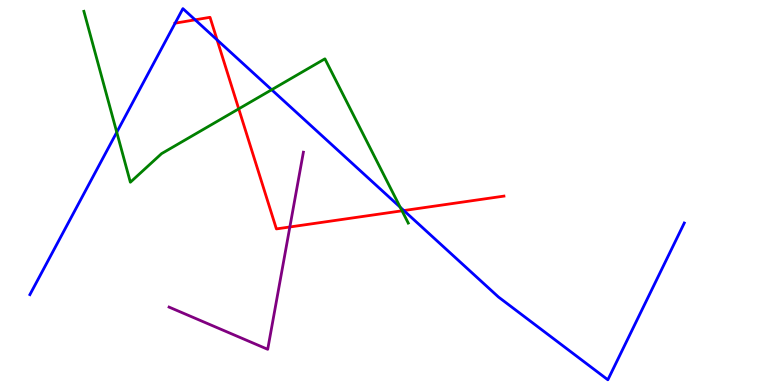[{'lines': ['blue', 'red'], 'intersections': [{'x': 2.26, 'y': 9.4}, {'x': 2.52, 'y': 9.49}, {'x': 2.8, 'y': 8.96}, {'x': 5.21, 'y': 4.53}]}, {'lines': ['green', 'red'], 'intersections': [{'x': 3.08, 'y': 7.17}, {'x': 5.19, 'y': 4.52}]}, {'lines': ['purple', 'red'], 'intersections': [{'x': 3.74, 'y': 4.1}]}, {'lines': ['blue', 'green'], 'intersections': [{'x': 1.51, 'y': 6.56}, {'x': 3.51, 'y': 7.67}, {'x': 5.16, 'y': 4.62}]}, {'lines': ['blue', 'purple'], 'intersections': []}, {'lines': ['green', 'purple'], 'intersections': []}]